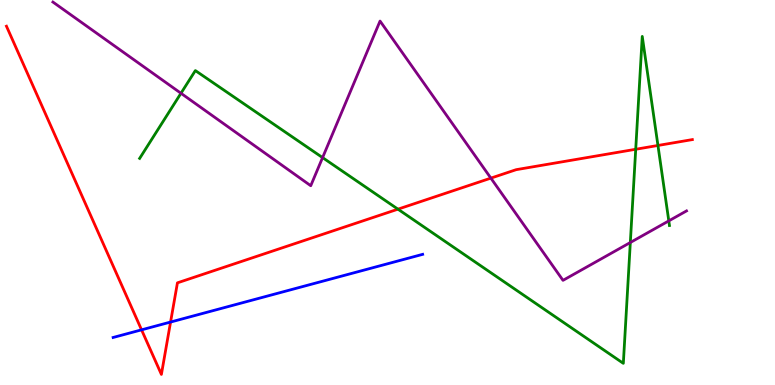[{'lines': ['blue', 'red'], 'intersections': [{'x': 1.83, 'y': 1.43}, {'x': 2.2, 'y': 1.64}]}, {'lines': ['green', 'red'], 'intersections': [{'x': 5.13, 'y': 4.57}, {'x': 8.2, 'y': 6.12}, {'x': 8.49, 'y': 6.22}]}, {'lines': ['purple', 'red'], 'intersections': [{'x': 6.33, 'y': 5.37}]}, {'lines': ['blue', 'green'], 'intersections': []}, {'lines': ['blue', 'purple'], 'intersections': []}, {'lines': ['green', 'purple'], 'intersections': [{'x': 2.34, 'y': 7.58}, {'x': 4.16, 'y': 5.91}, {'x': 8.13, 'y': 3.7}, {'x': 8.63, 'y': 4.26}]}]